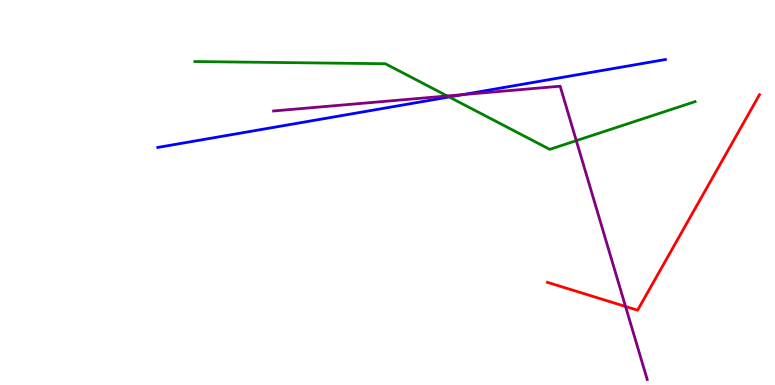[{'lines': ['blue', 'red'], 'intersections': []}, {'lines': ['green', 'red'], 'intersections': []}, {'lines': ['purple', 'red'], 'intersections': [{'x': 8.07, 'y': 2.04}]}, {'lines': ['blue', 'green'], 'intersections': [{'x': 5.8, 'y': 7.48}]}, {'lines': ['blue', 'purple'], 'intersections': [{'x': 5.97, 'y': 7.54}]}, {'lines': ['green', 'purple'], 'intersections': [{'x': 5.77, 'y': 7.51}, {'x': 7.44, 'y': 6.35}]}]